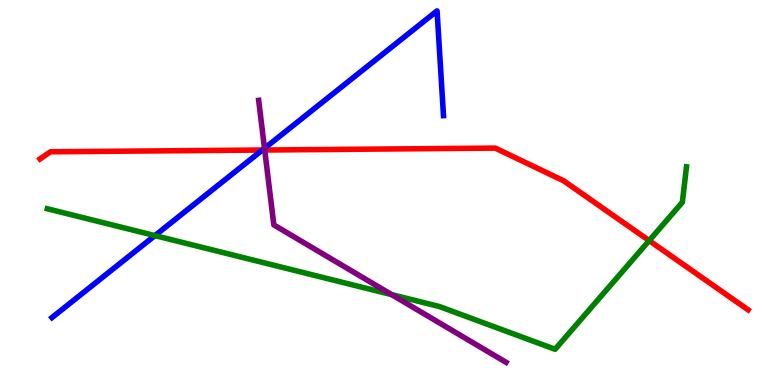[{'lines': ['blue', 'red'], 'intersections': [{'x': 3.39, 'y': 6.1}]}, {'lines': ['green', 'red'], 'intersections': [{'x': 8.38, 'y': 3.75}]}, {'lines': ['purple', 'red'], 'intersections': [{'x': 3.42, 'y': 6.1}]}, {'lines': ['blue', 'green'], 'intersections': [{'x': 2.0, 'y': 3.88}]}, {'lines': ['blue', 'purple'], 'intersections': [{'x': 3.41, 'y': 6.15}]}, {'lines': ['green', 'purple'], 'intersections': [{'x': 5.05, 'y': 2.35}]}]